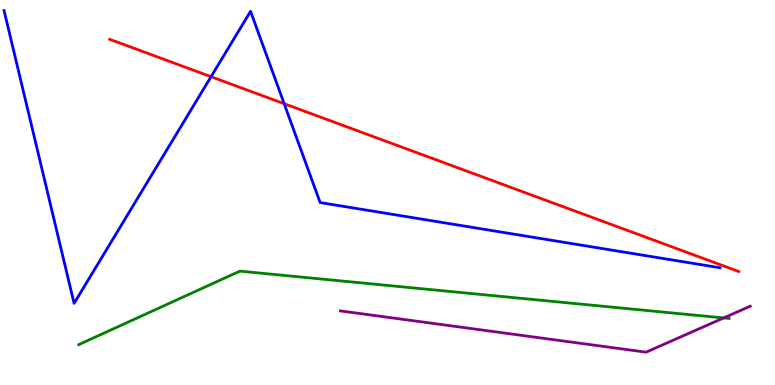[{'lines': ['blue', 'red'], 'intersections': [{'x': 2.72, 'y': 8.01}, {'x': 3.67, 'y': 7.31}]}, {'lines': ['green', 'red'], 'intersections': []}, {'lines': ['purple', 'red'], 'intersections': []}, {'lines': ['blue', 'green'], 'intersections': []}, {'lines': ['blue', 'purple'], 'intersections': []}, {'lines': ['green', 'purple'], 'intersections': [{'x': 9.34, 'y': 1.74}]}]